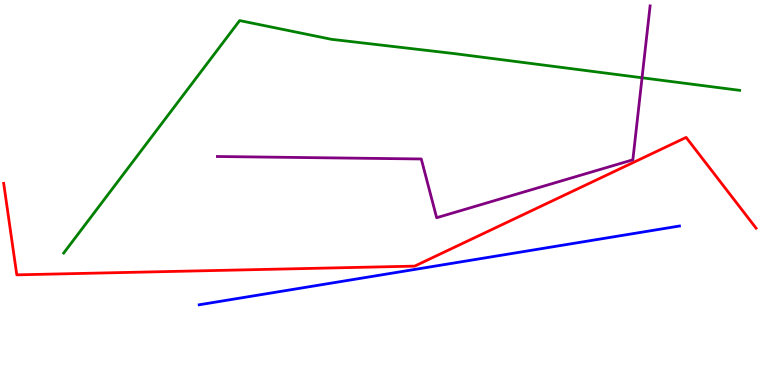[{'lines': ['blue', 'red'], 'intersections': []}, {'lines': ['green', 'red'], 'intersections': []}, {'lines': ['purple', 'red'], 'intersections': []}, {'lines': ['blue', 'green'], 'intersections': []}, {'lines': ['blue', 'purple'], 'intersections': []}, {'lines': ['green', 'purple'], 'intersections': [{'x': 8.28, 'y': 7.98}]}]